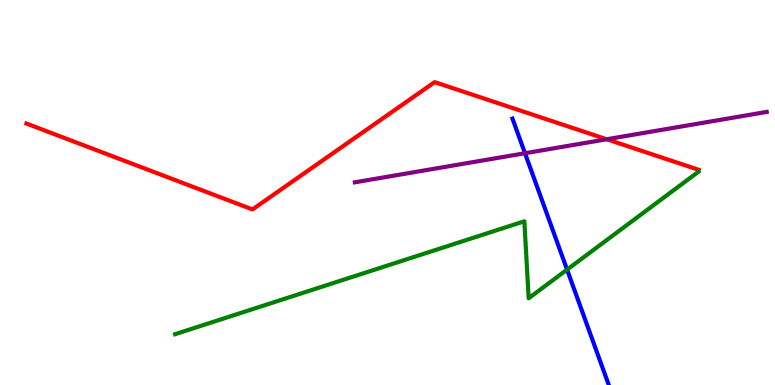[{'lines': ['blue', 'red'], 'intersections': []}, {'lines': ['green', 'red'], 'intersections': []}, {'lines': ['purple', 'red'], 'intersections': [{'x': 7.83, 'y': 6.38}]}, {'lines': ['blue', 'green'], 'intersections': [{'x': 7.32, 'y': 3.0}]}, {'lines': ['blue', 'purple'], 'intersections': [{'x': 6.77, 'y': 6.02}]}, {'lines': ['green', 'purple'], 'intersections': []}]